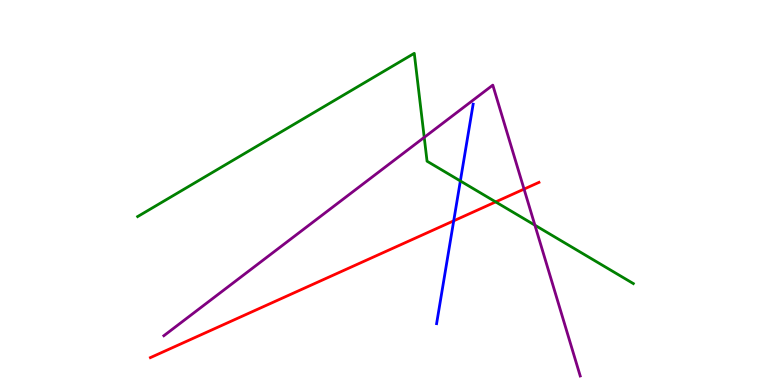[{'lines': ['blue', 'red'], 'intersections': [{'x': 5.85, 'y': 4.26}]}, {'lines': ['green', 'red'], 'intersections': [{'x': 6.4, 'y': 4.76}]}, {'lines': ['purple', 'red'], 'intersections': [{'x': 6.76, 'y': 5.09}]}, {'lines': ['blue', 'green'], 'intersections': [{'x': 5.94, 'y': 5.3}]}, {'lines': ['blue', 'purple'], 'intersections': []}, {'lines': ['green', 'purple'], 'intersections': [{'x': 5.47, 'y': 6.43}, {'x': 6.9, 'y': 4.15}]}]